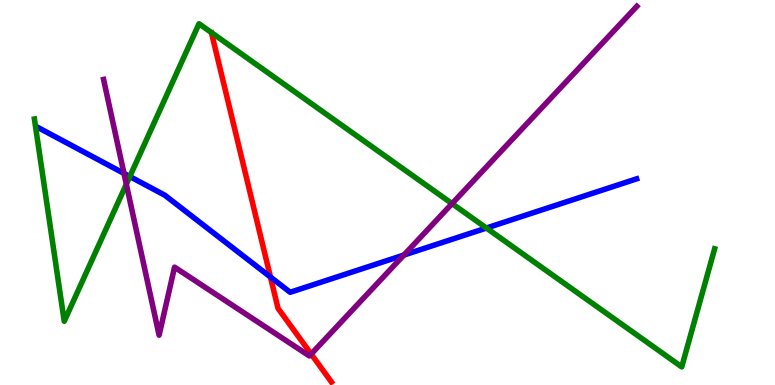[{'lines': ['blue', 'red'], 'intersections': [{'x': 3.49, 'y': 2.8}]}, {'lines': ['green', 'red'], 'intersections': []}, {'lines': ['purple', 'red'], 'intersections': [{'x': 4.02, 'y': 0.804}]}, {'lines': ['blue', 'green'], 'intersections': [{'x': 1.67, 'y': 5.42}, {'x': 6.28, 'y': 4.08}]}, {'lines': ['blue', 'purple'], 'intersections': [{'x': 1.6, 'y': 5.5}, {'x': 5.21, 'y': 3.37}]}, {'lines': ['green', 'purple'], 'intersections': [{'x': 1.63, 'y': 5.22}, {'x': 5.83, 'y': 4.71}]}]